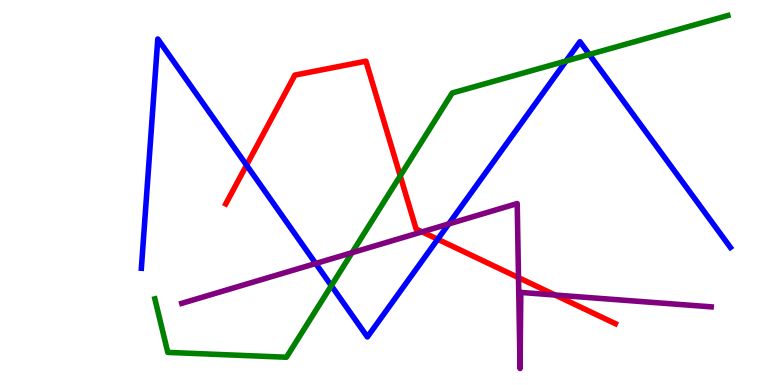[{'lines': ['blue', 'red'], 'intersections': [{'x': 3.18, 'y': 5.71}, {'x': 5.65, 'y': 3.79}]}, {'lines': ['green', 'red'], 'intersections': [{'x': 5.16, 'y': 5.43}]}, {'lines': ['purple', 'red'], 'intersections': [{'x': 5.45, 'y': 3.98}, {'x': 6.69, 'y': 2.79}, {'x': 7.16, 'y': 2.34}]}, {'lines': ['blue', 'green'], 'intersections': [{'x': 4.28, 'y': 2.58}, {'x': 7.3, 'y': 8.42}, {'x': 7.6, 'y': 8.59}]}, {'lines': ['blue', 'purple'], 'intersections': [{'x': 4.07, 'y': 3.16}, {'x': 5.79, 'y': 4.18}]}, {'lines': ['green', 'purple'], 'intersections': [{'x': 4.54, 'y': 3.44}]}]